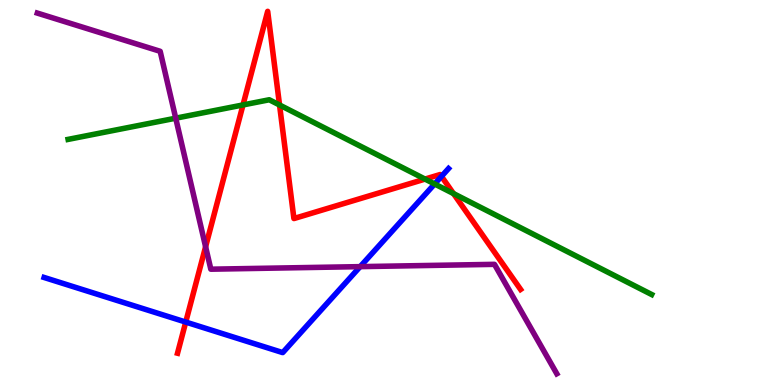[{'lines': ['blue', 'red'], 'intersections': [{'x': 2.4, 'y': 1.63}, {'x': 5.7, 'y': 5.42}]}, {'lines': ['green', 'red'], 'intersections': [{'x': 3.14, 'y': 7.27}, {'x': 3.61, 'y': 7.27}, {'x': 5.48, 'y': 5.35}, {'x': 5.85, 'y': 4.97}]}, {'lines': ['purple', 'red'], 'intersections': [{'x': 2.65, 'y': 3.59}]}, {'lines': ['blue', 'green'], 'intersections': [{'x': 5.61, 'y': 5.22}]}, {'lines': ['blue', 'purple'], 'intersections': [{'x': 4.65, 'y': 3.07}]}, {'lines': ['green', 'purple'], 'intersections': [{'x': 2.27, 'y': 6.93}]}]